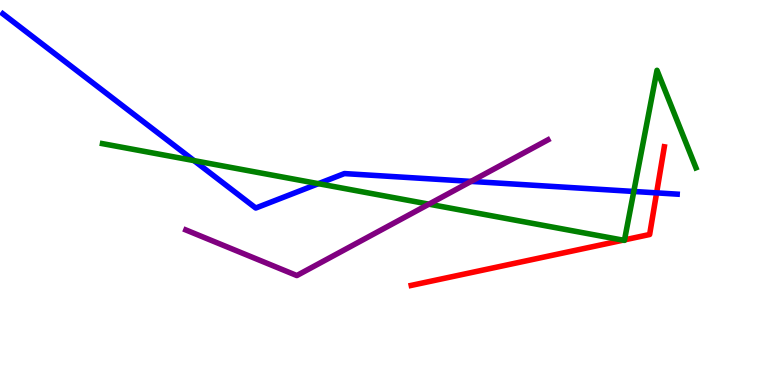[{'lines': ['blue', 'red'], 'intersections': [{'x': 8.47, 'y': 4.99}]}, {'lines': ['green', 'red'], 'intersections': [{'x': 8.04, 'y': 3.76}, {'x': 8.06, 'y': 3.77}]}, {'lines': ['purple', 'red'], 'intersections': []}, {'lines': ['blue', 'green'], 'intersections': [{'x': 2.5, 'y': 5.83}, {'x': 4.11, 'y': 5.23}, {'x': 8.18, 'y': 5.03}]}, {'lines': ['blue', 'purple'], 'intersections': [{'x': 6.08, 'y': 5.29}]}, {'lines': ['green', 'purple'], 'intersections': [{'x': 5.53, 'y': 4.7}]}]